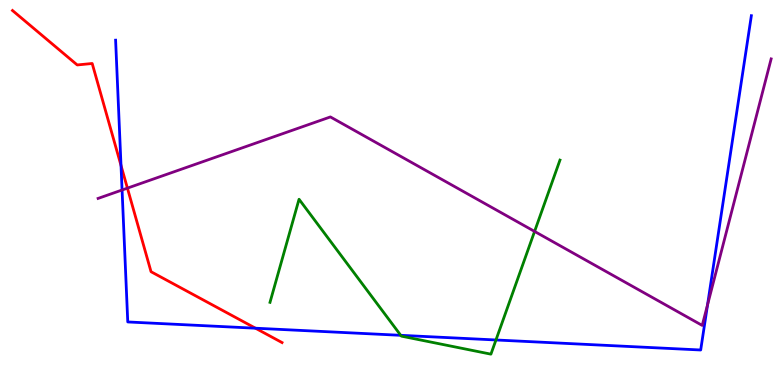[{'lines': ['blue', 'red'], 'intersections': [{'x': 1.56, 'y': 5.7}, {'x': 3.3, 'y': 1.48}]}, {'lines': ['green', 'red'], 'intersections': []}, {'lines': ['purple', 'red'], 'intersections': [{'x': 1.64, 'y': 5.11}]}, {'lines': ['blue', 'green'], 'intersections': [{'x': 5.17, 'y': 1.29}, {'x': 6.4, 'y': 1.17}]}, {'lines': ['blue', 'purple'], 'intersections': [{'x': 1.58, 'y': 5.06}, {'x': 9.13, 'y': 2.08}]}, {'lines': ['green', 'purple'], 'intersections': [{'x': 6.9, 'y': 3.99}]}]